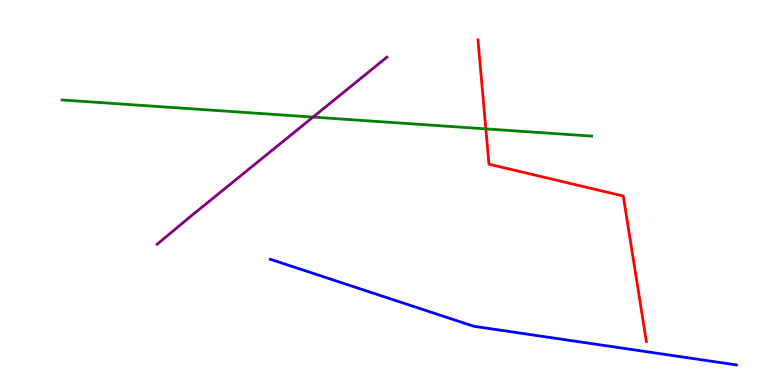[{'lines': ['blue', 'red'], 'intersections': []}, {'lines': ['green', 'red'], 'intersections': [{'x': 6.27, 'y': 6.65}]}, {'lines': ['purple', 'red'], 'intersections': []}, {'lines': ['blue', 'green'], 'intersections': []}, {'lines': ['blue', 'purple'], 'intersections': []}, {'lines': ['green', 'purple'], 'intersections': [{'x': 4.04, 'y': 6.96}]}]